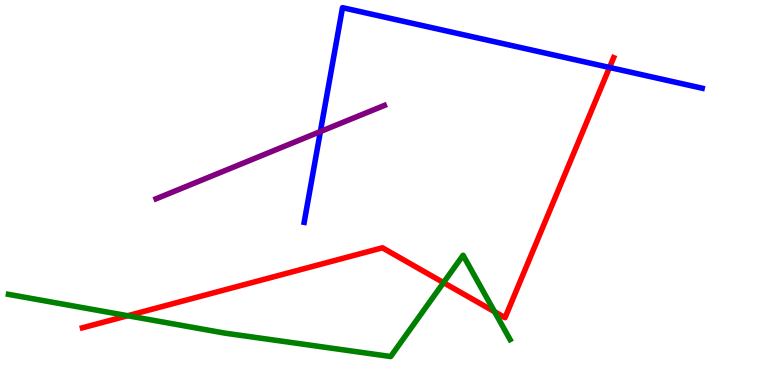[{'lines': ['blue', 'red'], 'intersections': [{'x': 7.86, 'y': 8.25}]}, {'lines': ['green', 'red'], 'intersections': [{'x': 1.65, 'y': 1.8}, {'x': 5.72, 'y': 2.66}, {'x': 6.38, 'y': 1.9}]}, {'lines': ['purple', 'red'], 'intersections': []}, {'lines': ['blue', 'green'], 'intersections': []}, {'lines': ['blue', 'purple'], 'intersections': [{'x': 4.13, 'y': 6.58}]}, {'lines': ['green', 'purple'], 'intersections': []}]